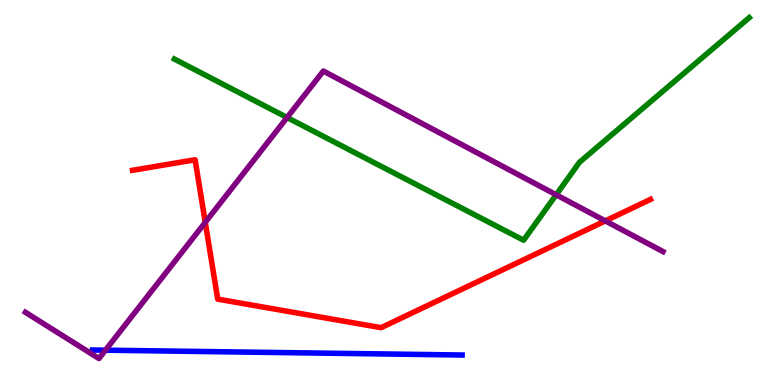[{'lines': ['blue', 'red'], 'intersections': []}, {'lines': ['green', 'red'], 'intersections': []}, {'lines': ['purple', 'red'], 'intersections': [{'x': 2.65, 'y': 4.23}, {'x': 7.81, 'y': 4.26}]}, {'lines': ['blue', 'green'], 'intersections': []}, {'lines': ['blue', 'purple'], 'intersections': [{'x': 1.36, 'y': 0.904}]}, {'lines': ['green', 'purple'], 'intersections': [{'x': 3.7, 'y': 6.95}, {'x': 7.18, 'y': 4.94}]}]